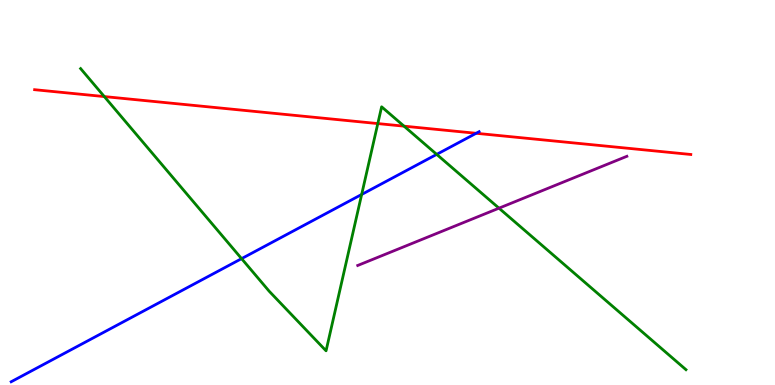[{'lines': ['blue', 'red'], 'intersections': [{'x': 6.14, 'y': 6.54}]}, {'lines': ['green', 'red'], 'intersections': [{'x': 1.35, 'y': 7.49}, {'x': 4.87, 'y': 6.79}, {'x': 5.21, 'y': 6.72}]}, {'lines': ['purple', 'red'], 'intersections': []}, {'lines': ['blue', 'green'], 'intersections': [{'x': 3.12, 'y': 3.28}, {'x': 4.67, 'y': 4.95}, {'x': 5.63, 'y': 5.99}]}, {'lines': ['blue', 'purple'], 'intersections': []}, {'lines': ['green', 'purple'], 'intersections': [{'x': 6.44, 'y': 4.59}]}]